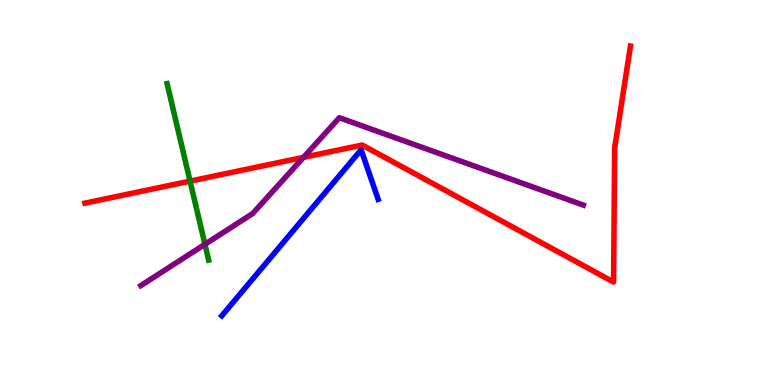[{'lines': ['blue', 'red'], 'intersections': []}, {'lines': ['green', 'red'], 'intersections': [{'x': 2.45, 'y': 5.3}]}, {'lines': ['purple', 'red'], 'intersections': [{'x': 3.92, 'y': 5.91}]}, {'lines': ['blue', 'green'], 'intersections': []}, {'lines': ['blue', 'purple'], 'intersections': []}, {'lines': ['green', 'purple'], 'intersections': [{'x': 2.64, 'y': 3.65}]}]